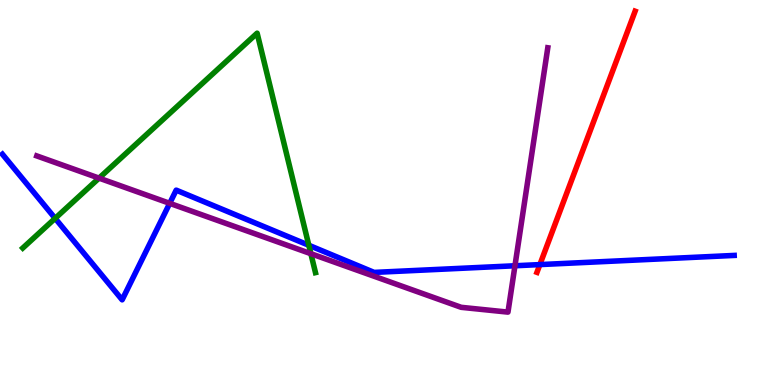[{'lines': ['blue', 'red'], 'intersections': [{'x': 6.97, 'y': 3.13}]}, {'lines': ['green', 'red'], 'intersections': []}, {'lines': ['purple', 'red'], 'intersections': []}, {'lines': ['blue', 'green'], 'intersections': [{'x': 0.712, 'y': 4.33}, {'x': 3.98, 'y': 3.63}]}, {'lines': ['blue', 'purple'], 'intersections': [{'x': 2.19, 'y': 4.72}, {'x': 6.64, 'y': 3.1}]}, {'lines': ['green', 'purple'], 'intersections': [{'x': 1.28, 'y': 5.37}, {'x': 4.01, 'y': 3.41}]}]